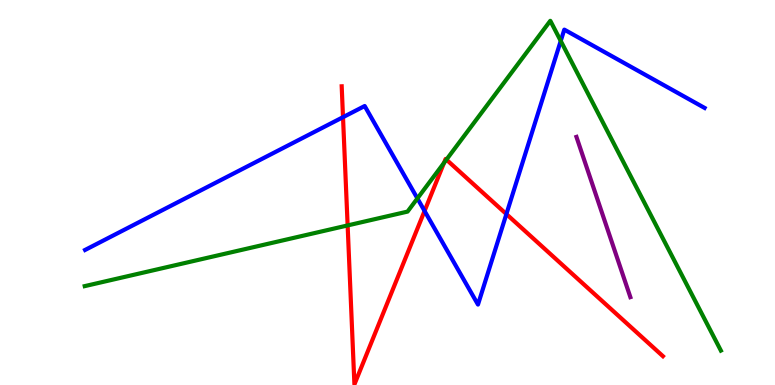[{'lines': ['blue', 'red'], 'intersections': [{'x': 4.43, 'y': 6.96}, {'x': 5.48, 'y': 4.52}, {'x': 6.53, 'y': 4.44}]}, {'lines': ['green', 'red'], 'intersections': [{'x': 4.49, 'y': 4.14}, {'x': 5.73, 'y': 5.77}, {'x': 5.76, 'y': 5.85}]}, {'lines': ['purple', 'red'], 'intersections': []}, {'lines': ['blue', 'green'], 'intersections': [{'x': 5.39, 'y': 4.85}, {'x': 7.24, 'y': 8.94}]}, {'lines': ['blue', 'purple'], 'intersections': []}, {'lines': ['green', 'purple'], 'intersections': []}]